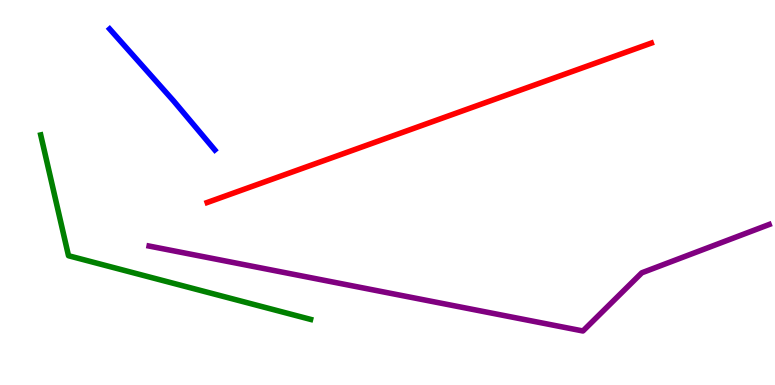[{'lines': ['blue', 'red'], 'intersections': []}, {'lines': ['green', 'red'], 'intersections': []}, {'lines': ['purple', 'red'], 'intersections': []}, {'lines': ['blue', 'green'], 'intersections': []}, {'lines': ['blue', 'purple'], 'intersections': []}, {'lines': ['green', 'purple'], 'intersections': []}]